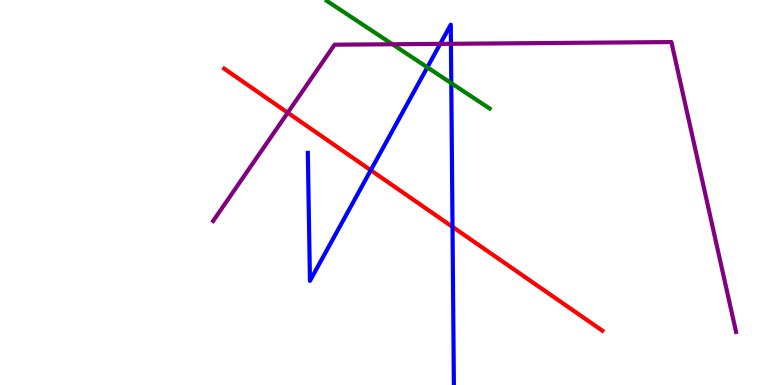[{'lines': ['blue', 'red'], 'intersections': [{'x': 4.78, 'y': 5.58}, {'x': 5.84, 'y': 4.11}]}, {'lines': ['green', 'red'], 'intersections': []}, {'lines': ['purple', 'red'], 'intersections': [{'x': 3.71, 'y': 7.07}]}, {'lines': ['blue', 'green'], 'intersections': [{'x': 5.51, 'y': 8.25}, {'x': 5.82, 'y': 7.84}]}, {'lines': ['blue', 'purple'], 'intersections': [{'x': 5.68, 'y': 8.86}, {'x': 5.82, 'y': 8.86}]}, {'lines': ['green', 'purple'], 'intersections': [{'x': 5.06, 'y': 8.85}]}]